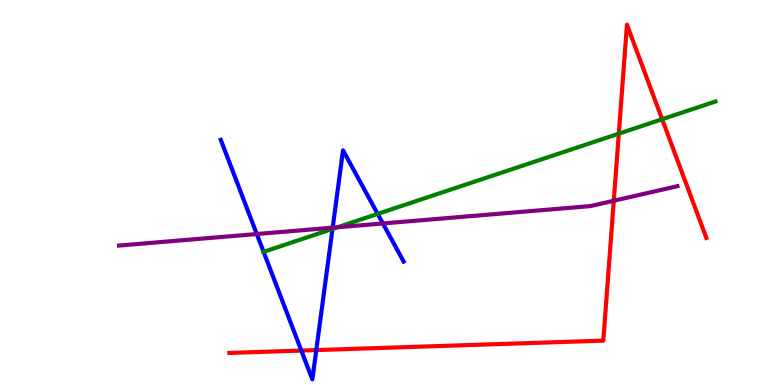[{'lines': ['blue', 'red'], 'intersections': [{'x': 3.89, 'y': 0.894}, {'x': 4.08, 'y': 0.907}]}, {'lines': ['green', 'red'], 'intersections': [{'x': 7.98, 'y': 6.53}, {'x': 8.54, 'y': 6.9}]}, {'lines': ['purple', 'red'], 'intersections': [{'x': 7.92, 'y': 4.79}]}, {'lines': ['blue', 'green'], 'intersections': [{'x': 3.4, 'y': 3.46}, {'x': 4.29, 'y': 4.05}, {'x': 4.87, 'y': 4.44}]}, {'lines': ['blue', 'purple'], 'intersections': [{'x': 3.31, 'y': 3.92}, {'x': 4.29, 'y': 4.09}, {'x': 4.94, 'y': 4.2}]}, {'lines': ['green', 'purple'], 'intersections': [{'x': 4.35, 'y': 4.1}]}]